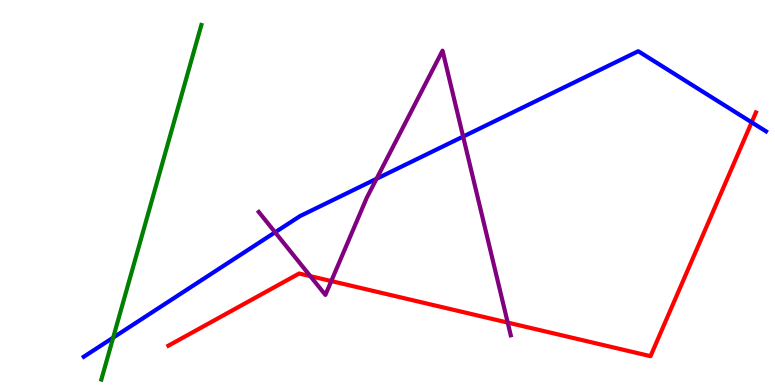[{'lines': ['blue', 'red'], 'intersections': [{'x': 9.7, 'y': 6.82}]}, {'lines': ['green', 'red'], 'intersections': []}, {'lines': ['purple', 'red'], 'intersections': [{'x': 4.0, 'y': 2.83}, {'x': 4.27, 'y': 2.7}, {'x': 6.55, 'y': 1.62}]}, {'lines': ['blue', 'green'], 'intersections': [{'x': 1.46, 'y': 1.23}]}, {'lines': ['blue', 'purple'], 'intersections': [{'x': 3.55, 'y': 3.97}, {'x': 4.86, 'y': 5.36}, {'x': 5.98, 'y': 6.45}]}, {'lines': ['green', 'purple'], 'intersections': []}]